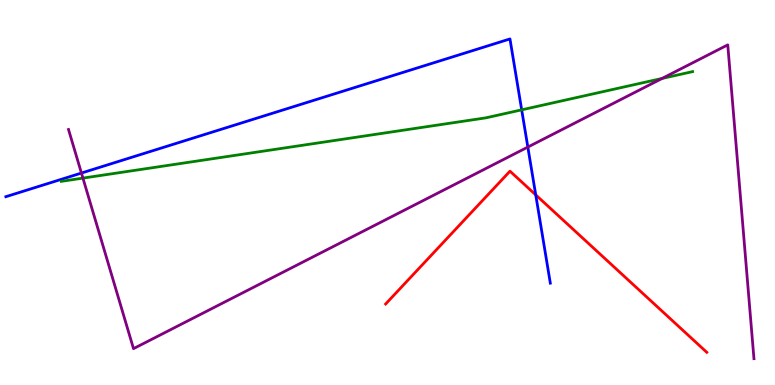[{'lines': ['blue', 'red'], 'intersections': [{'x': 6.91, 'y': 4.94}]}, {'lines': ['green', 'red'], 'intersections': []}, {'lines': ['purple', 'red'], 'intersections': []}, {'lines': ['blue', 'green'], 'intersections': [{'x': 6.73, 'y': 7.15}]}, {'lines': ['blue', 'purple'], 'intersections': [{'x': 1.05, 'y': 5.51}, {'x': 6.81, 'y': 6.18}]}, {'lines': ['green', 'purple'], 'intersections': [{'x': 1.07, 'y': 5.37}, {'x': 8.54, 'y': 7.96}]}]